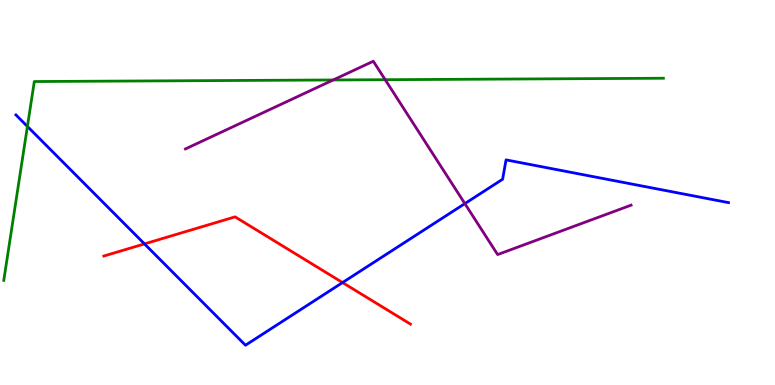[{'lines': ['blue', 'red'], 'intersections': [{'x': 1.86, 'y': 3.66}, {'x': 4.42, 'y': 2.66}]}, {'lines': ['green', 'red'], 'intersections': []}, {'lines': ['purple', 'red'], 'intersections': []}, {'lines': ['blue', 'green'], 'intersections': [{'x': 0.354, 'y': 6.72}]}, {'lines': ['blue', 'purple'], 'intersections': [{'x': 6.0, 'y': 4.71}]}, {'lines': ['green', 'purple'], 'intersections': [{'x': 4.3, 'y': 7.92}, {'x': 4.97, 'y': 7.93}]}]